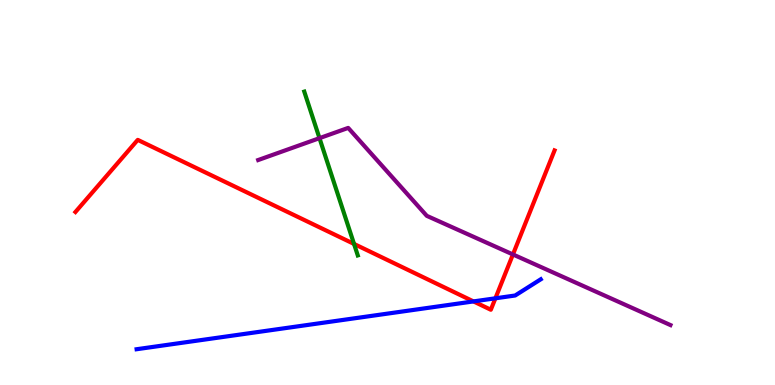[{'lines': ['blue', 'red'], 'intersections': [{'x': 6.11, 'y': 2.17}, {'x': 6.39, 'y': 2.25}]}, {'lines': ['green', 'red'], 'intersections': [{'x': 4.57, 'y': 3.66}]}, {'lines': ['purple', 'red'], 'intersections': [{'x': 6.62, 'y': 3.39}]}, {'lines': ['blue', 'green'], 'intersections': []}, {'lines': ['blue', 'purple'], 'intersections': []}, {'lines': ['green', 'purple'], 'intersections': [{'x': 4.12, 'y': 6.41}]}]